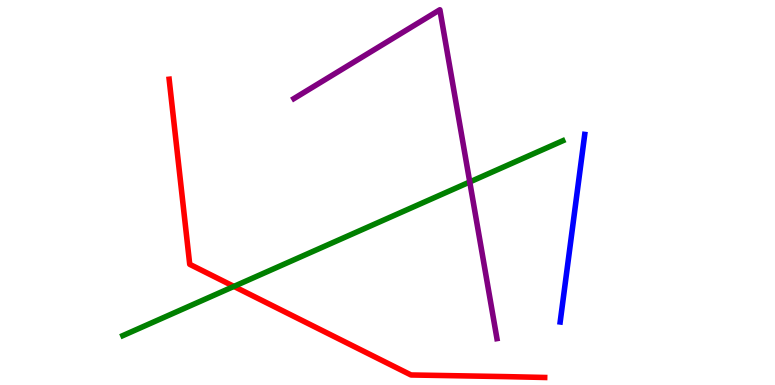[{'lines': ['blue', 'red'], 'intersections': []}, {'lines': ['green', 'red'], 'intersections': [{'x': 3.02, 'y': 2.56}]}, {'lines': ['purple', 'red'], 'intersections': []}, {'lines': ['blue', 'green'], 'intersections': []}, {'lines': ['blue', 'purple'], 'intersections': []}, {'lines': ['green', 'purple'], 'intersections': [{'x': 6.06, 'y': 5.27}]}]